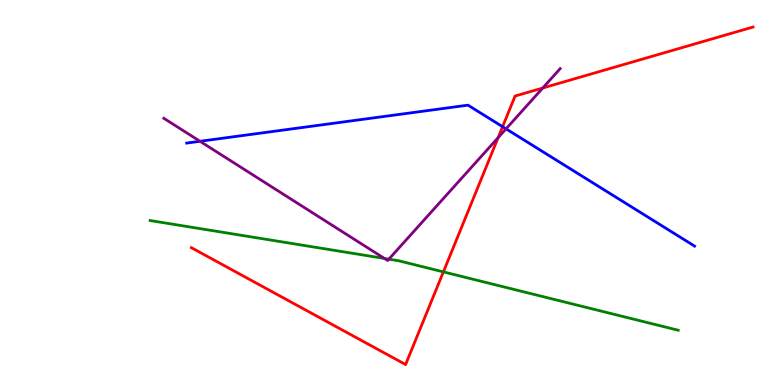[{'lines': ['blue', 'red'], 'intersections': [{'x': 6.49, 'y': 6.71}]}, {'lines': ['green', 'red'], 'intersections': [{'x': 5.72, 'y': 2.94}]}, {'lines': ['purple', 'red'], 'intersections': [{'x': 6.43, 'y': 6.43}, {'x': 7.0, 'y': 7.71}]}, {'lines': ['blue', 'green'], 'intersections': []}, {'lines': ['blue', 'purple'], 'intersections': [{'x': 2.58, 'y': 6.33}, {'x': 6.53, 'y': 6.65}]}, {'lines': ['green', 'purple'], 'intersections': [{'x': 4.96, 'y': 3.29}, {'x': 5.02, 'y': 3.27}]}]